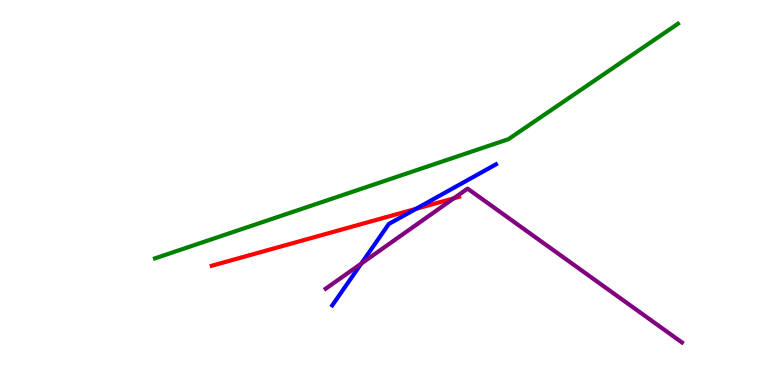[{'lines': ['blue', 'red'], 'intersections': [{'x': 5.37, 'y': 4.58}]}, {'lines': ['green', 'red'], 'intersections': []}, {'lines': ['purple', 'red'], 'intersections': [{'x': 5.86, 'y': 4.85}]}, {'lines': ['blue', 'green'], 'intersections': []}, {'lines': ['blue', 'purple'], 'intersections': [{'x': 4.66, 'y': 3.15}]}, {'lines': ['green', 'purple'], 'intersections': []}]